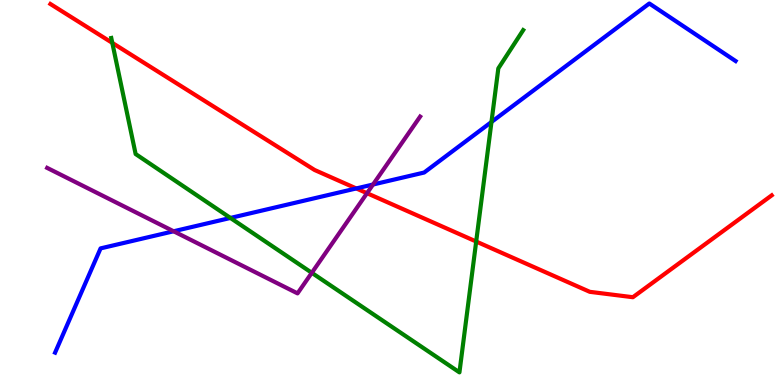[{'lines': ['blue', 'red'], 'intersections': [{'x': 4.6, 'y': 5.11}]}, {'lines': ['green', 'red'], 'intersections': [{'x': 1.45, 'y': 8.89}, {'x': 6.14, 'y': 3.73}]}, {'lines': ['purple', 'red'], 'intersections': [{'x': 4.74, 'y': 4.98}]}, {'lines': ['blue', 'green'], 'intersections': [{'x': 2.97, 'y': 4.34}, {'x': 6.34, 'y': 6.83}]}, {'lines': ['blue', 'purple'], 'intersections': [{'x': 2.24, 'y': 3.99}, {'x': 4.81, 'y': 5.21}]}, {'lines': ['green', 'purple'], 'intersections': [{'x': 4.02, 'y': 2.91}]}]